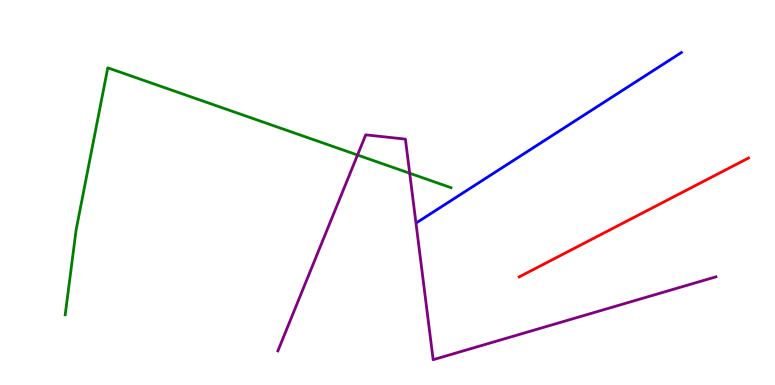[{'lines': ['blue', 'red'], 'intersections': []}, {'lines': ['green', 'red'], 'intersections': []}, {'lines': ['purple', 'red'], 'intersections': []}, {'lines': ['blue', 'green'], 'intersections': []}, {'lines': ['blue', 'purple'], 'intersections': []}, {'lines': ['green', 'purple'], 'intersections': [{'x': 4.61, 'y': 5.97}, {'x': 5.29, 'y': 5.5}]}]